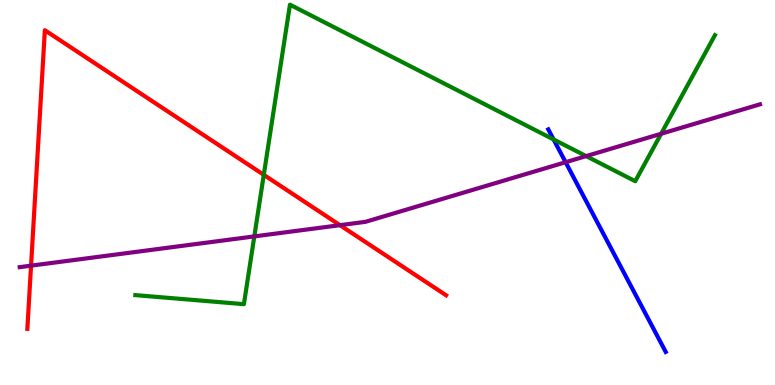[{'lines': ['blue', 'red'], 'intersections': []}, {'lines': ['green', 'red'], 'intersections': [{'x': 3.4, 'y': 5.46}]}, {'lines': ['purple', 'red'], 'intersections': [{'x': 0.401, 'y': 3.1}, {'x': 4.39, 'y': 4.15}]}, {'lines': ['blue', 'green'], 'intersections': [{'x': 7.14, 'y': 6.38}]}, {'lines': ['blue', 'purple'], 'intersections': [{'x': 7.3, 'y': 5.79}]}, {'lines': ['green', 'purple'], 'intersections': [{'x': 3.28, 'y': 3.86}, {'x': 7.56, 'y': 5.95}, {'x': 8.53, 'y': 6.53}]}]